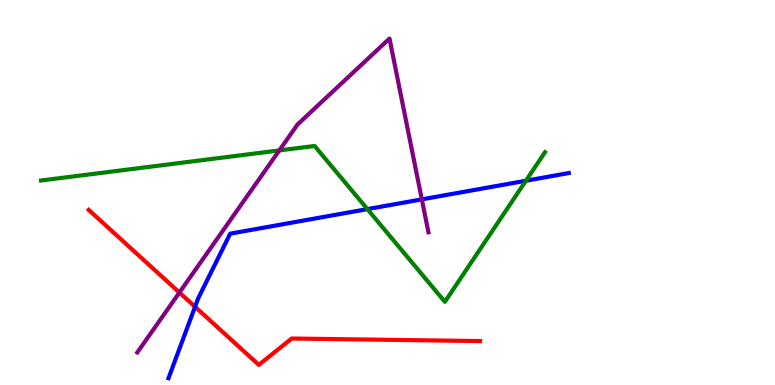[{'lines': ['blue', 'red'], 'intersections': [{'x': 2.52, 'y': 2.03}]}, {'lines': ['green', 'red'], 'intersections': []}, {'lines': ['purple', 'red'], 'intersections': [{'x': 2.32, 'y': 2.4}]}, {'lines': ['blue', 'green'], 'intersections': [{'x': 4.74, 'y': 4.57}, {'x': 6.79, 'y': 5.31}]}, {'lines': ['blue', 'purple'], 'intersections': [{'x': 5.44, 'y': 4.82}]}, {'lines': ['green', 'purple'], 'intersections': [{'x': 3.6, 'y': 6.09}]}]